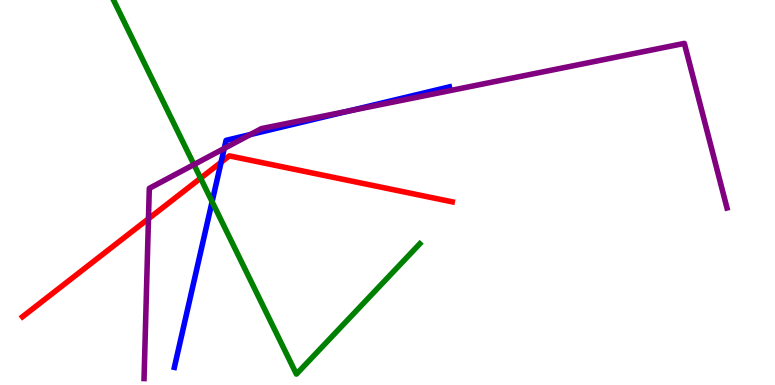[{'lines': ['blue', 'red'], 'intersections': [{'x': 2.85, 'y': 5.79}]}, {'lines': ['green', 'red'], 'intersections': [{'x': 2.59, 'y': 5.37}]}, {'lines': ['purple', 'red'], 'intersections': [{'x': 1.92, 'y': 4.32}]}, {'lines': ['blue', 'green'], 'intersections': [{'x': 2.74, 'y': 4.76}]}, {'lines': ['blue', 'purple'], 'intersections': [{'x': 2.89, 'y': 6.14}, {'x': 3.23, 'y': 6.5}, {'x': 4.49, 'y': 7.11}]}, {'lines': ['green', 'purple'], 'intersections': [{'x': 2.5, 'y': 5.73}]}]